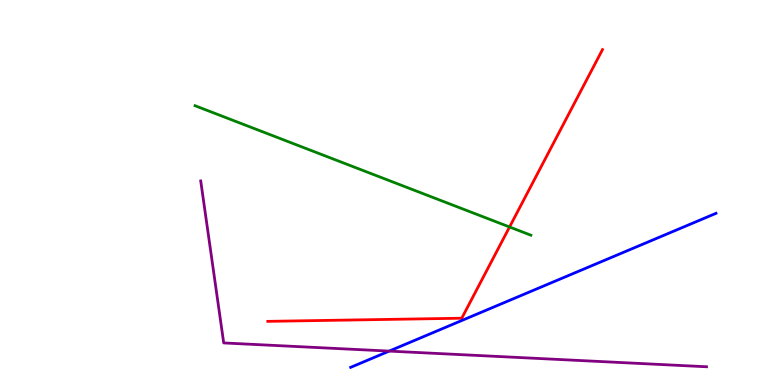[{'lines': ['blue', 'red'], 'intersections': []}, {'lines': ['green', 'red'], 'intersections': [{'x': 6.57, 'y': 4.1}]}, {'lines': ['purple', 'red'], 'intersections': []}, {'lines': ['blue', 'green'], 'intersections': []}, {'lines': ['blue', 'purple'], 'intersections': [{'x': 5.02, 'y': 0.88}]}, {'lines': ['green', 'purple'], 'intersections': []}]